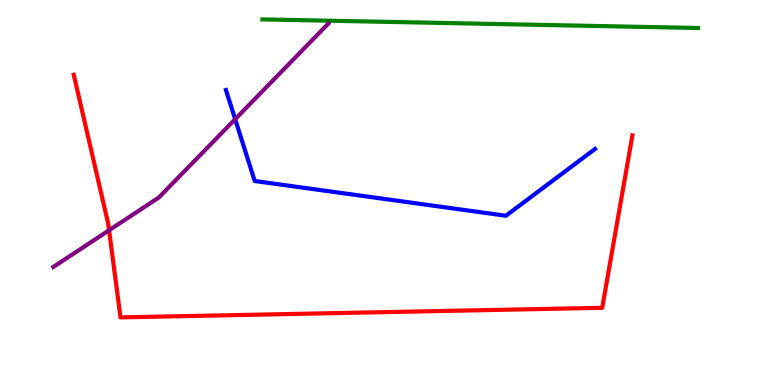[{'lines': ['blue', 'red'], 'intersections': []}, {'lines': ['green', 'red'], 'intersections': []}, {'lines': ['purple', 'red'], 'intersections': [{'x': 1.41, 'y': 4.02}]}, {'lines': ['blue', 'green'], 'intersections': []}, {'lines': ['blue', 'purple'], 'intersections': [{'x': 3.03, 'y': 6.9}]}, {'lines': ['green', 'purple'], 'intersections': []}]